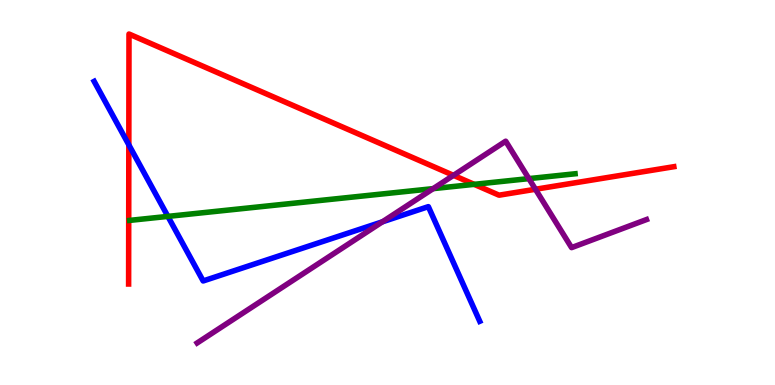[{'lines': ['blue', 'red'], 'intersections': [{'x': 1.66, 'y': 6.24}]}, {'lines': ['green', 'red'], 'intersections': [{'x': 6.12, 'y': 5.21}]}, {'lines': ['purple', 'red'], 'intersections': [{'x': 5.85, 'y': 5.45}, {'x': 6.91, 'y': 5.08}]}, {'lines': ['blue', 'green'], 'intersections': [{'x': 2.17, 'y': 4.38}]}, {'lines': ['blue', 'purple'], 'intersections': [{'x': 4.93, 'y': 4.24}]}, {'lines': ['green', 'purple'], 'intersections': [{'x': 5.59, 'y': 5.1}, {'x': 6.82, 'y': 5.36}]}]